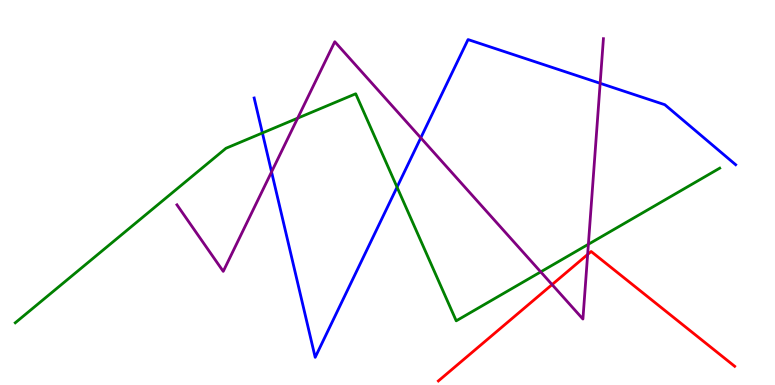[{'lines': ['blue', 'red'], 'intersections': []}, {'lines': ['green', 'red'], 'intersections': []}, {'lines': ['purple', 'red'], 'intersections': [{'x': 7.12, 'y': 2.61}, {'x': 7.58, 'y': 3.39}]}, {'lines': ['blue', 'green'], 'intersections': [{'x': 3.39, 'y': 6.55}, {'x': 5.12, 'y': 5.14}]}, {'lines': ['blue', 'purple'], 'intersections': [{'x': 3.5, 'y': 5.54}, {'x': 5.43, 'y': 6.42}, {'x': 7.74, 'y': 7.84}]}, {'lines': ['green', 'purple'], 'intersections': [{'x': 3.84, 'y': 6.93}, {'x': 6.98, 'y': 2.94}, {'x': 7.59, 'y': 3.66}]}]